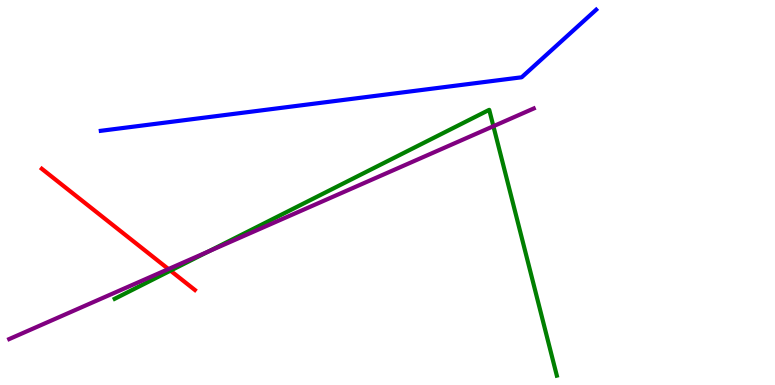[{'lines': ['blue', 'red'], 'intersections': []}, {'lines': ['green', 'red'], 'intersections': [{'x': 2.2, 'y': 2.97}]}, {'lines': ['purple', 'red'], 'intersections': [{'x': 2.17, 'y': 3.01}]}, {'lines': ['blue', 'green'], 'intersections': []}, {'lines': ['blue', 'purple'], 'intersections': []}, {'lines': ['green', 'purple'], 'intersections': [{'x': 2.69, 'y': 3.47}, {'x': 6.37, 'y': 6.72}]}]